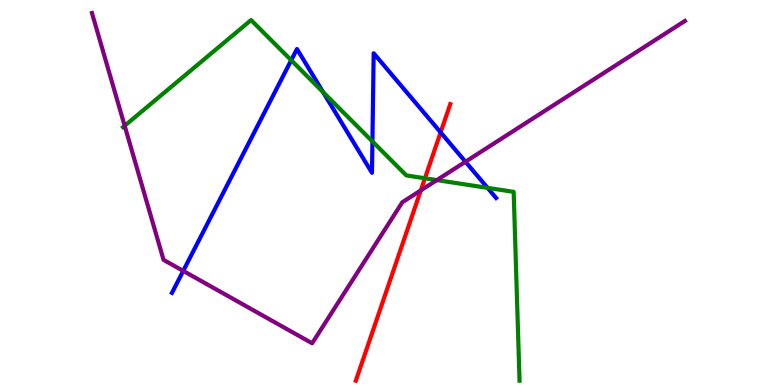[{'lines': ['blue', 'red'], 'intersections': [{'x': 5.69, 'y': 6.56}]}, {'lines': ['green', 'red'], 'intersections': [{'x': 5.48, 'y': 5.37}]}, {'lines': ['purple', 'red'], 'intersections': [{'x': 5.43, 'y': 5.05}]}, {'lines': ['blue', 'green'], 'intersections': [{'x': 3.76, 'y': 8.44}, {'x': 4.17, 'y': 7.61}, {'x': 4.81, 'y': 6.33}, {'x': 6.29, 'y': 5.12}]}, {'lines': ['blue', 'purple'], 'intersections': [{'x': 2.36, 'y': 2.96}, {'x': 6.01, 'y': 5.8}]}, {'lines': ['green', 'purple'], 'intersections': [{'x': 1.61, 'y': 6.73}, {'x': 5.64, 'y': 5.32}]}]